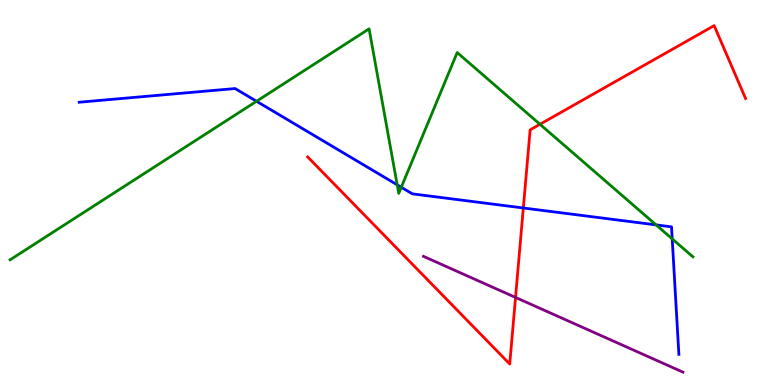[{'lines': ['blue', 'red'], 'intersections': [{'x': 6.75, 'y': 4.6}]}, {'lines': ['green', 'red'], 'intersections': [{'x': 6.97, 'y': 6.77}]}, {'lines': ['purple', 'red'], 'intersections': [{'x': 6.65, 'y': 2.27}]}, {'lines': ['blue', 'green'], 'intersections': [{'x': 3.31, 'y': 7.37}, {'x': 5.13, 'y': 5.2}, {'x': 5.18, 'y': 5.14}, {'x': 8.47, 'y': 4.16}, {'x': 8.67, 'y': 3.8}]}, {'lines': ['blue', 'purple'], 'intersections': []}, {'lines': ['green', 'purple'], 'intersections': []}]